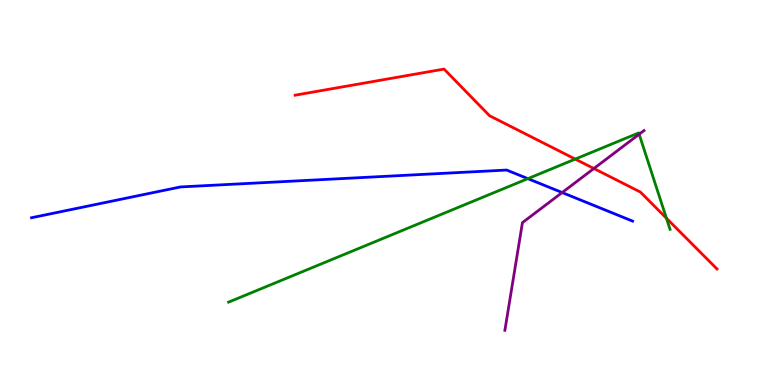[{'lines': ['blue', 'red'], 'intersections': []}, {'lines': ['green', 'red'], 'intersections': [{'x': 7.42, 'y': 5.87}, {'x': 8.6, 'y': 4.33}]}, {'lines': ['purple', 'red'], 'intersections': [{'x': 7.66, 'y': 5.62}]}, {'lines': ['blue', 'green'], 'intersections': [{'x': 6.81, 'y': 5.36}]}, {'lines': ['blue', 'purple'], 'intersections': [{'x': 7.25, 'y': 5.0}]}, {'lines': ['green', 'purple'], 'intersections': [{'x': 8.25, 'y': 6.51}]}]